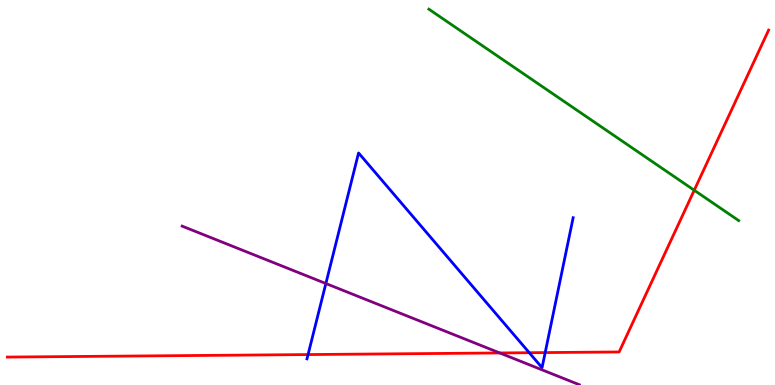[{'lines': ['blue', 'red'], 'intersections': [{'x': 3.98, 'y': 0.791}, {'x': 6.83, 'y': 0.839}, {'x': 7.03, 'y': 0.842}]}, {'lines': ['green', 'red'], 'intersections': [{'x': 8.96, 'y': 5.06}]}, {'lines': ['purple', 'red'], 'intersections': [{'x': 6.45, 'y': 0.832}]}, {'lines': ['blue', 'green'], 'intersections': []}, {'lines': ['blue', 'purple'], 'intersections': [{'x': 4.2, 'y': 2.64}]}, {'lines': ['green', 'purple'], 'intersections': []}]